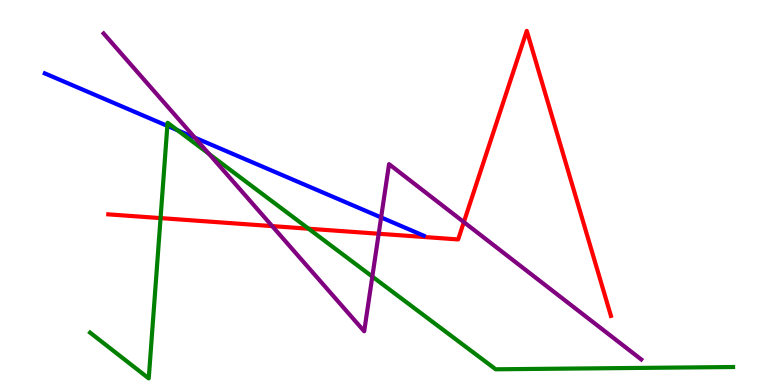[{'lines': ['blue', 'red'], 'intersections': []}, {'lines': ['green', 'red'], 'intersections': [{'x': 2.07, 'y': 4.34}, {'x': 3.98, 'y': 4.06}]}, {'lines': ['purple', 'red'], 'intersections': [{'x': 3.51, 'y': 4.13}, {'x': 4.89, 'y': 3.93}, {'x': 5.99, 'y': 4.23}]}, {'lines': ['blue', 'green'], 'intersections': [{'x': 2.16, 'y': 6.73}, {'x': 2.29, 'y': 6.62}]}, {'lines': ['blue', 'purple'], 'intersections': [{'x': 2.51, 'y': 6.43}, {'x': 4.92, 'y': 4.35}]}, {'lines': ['green', 'purple'], 'intersections': [{'x': 2.7, 'y': 6.0}, {'x': 4.8, 'y': 2.82}]}]